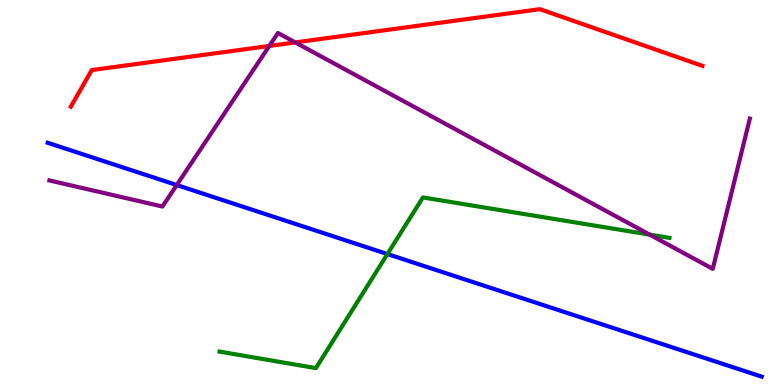[{'lines': ['blue', 'red'], 'intersections': []}, {'lines': ['green', 'red'], 'intersections': []}, {'lines': ['purple', 'red'], 'intersections': [{'x': 3.47, 'y': 8.81}, {'x': 3.81, 'y': 8.9}]}, {'lines': ['blue', 'green'], 'intersections': [{'x': 5.0, 'y': 3.4}]}, {'lines': ['blue', 'purple'], 'intersections': [{'x': 2.28, 'y': 5.19}]}, {'lines': ['green', 'purple'], 'intersections': [{'x': 8.38, 'y': 3.91}]}]